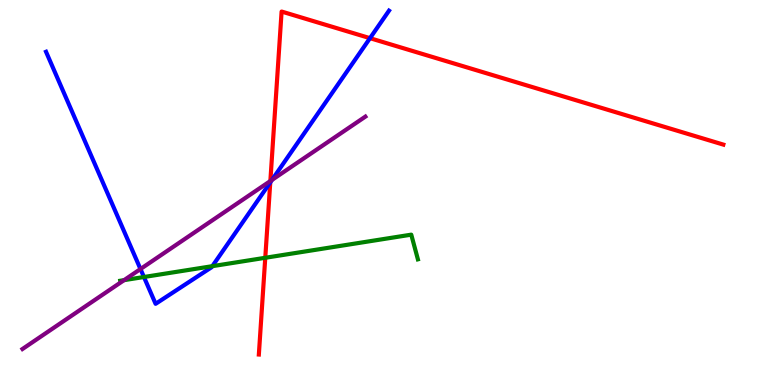[{'lines': ['blue', 'red'], 'intersections': [{'x': 3.49, 'y': 5.26}, {'x': 4.77, 'y': 9.01}]}, {'lines': ['green', 'red'], 'intersections': [{'x': 3.42, 'y': 3.3}]}, {'lines': ['purple', 'red'], 'intersections': [{'x': 3.49, 'y': 5.3}]}, {'lines': ['blue', 'green'], 'intersections': [{'x': 1.86, 'y': 2.81}, {'x': 2.74, 'y': 3.09}]}, {'lines': ['blue', 'purple'], 'intersections': [{'x': 1.81, 'y': 3.01}, {'x': 3.51, 'y': 5.33}]}, {'lines': ['green', 'purple'], 'intersections': [{'x': 1.6, 'y': 2.72}]}]